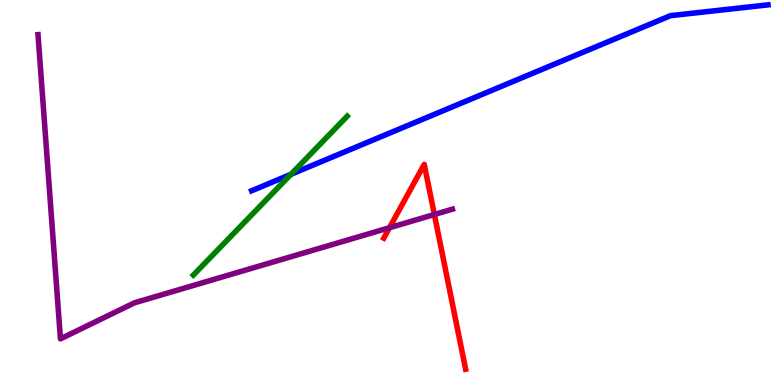[{'lines': ['blue', 'red'], 'intersections': []}, {'lines': ['green', 'red'], 'intersections': []}, {'lines': ['purple', 'red'], 'intersections': [{'x': 5.03, 'y': 4.09}, {'x': 5.6, 'y': 4.43}]}, {'lines': ['blue', 'green'], 'intersections': [{'x': 3.75, 'y': 5.47}]}, {'lines': ['blue', 'purple'], 'intersections': []}, {'lines': ['green', 'purple'], 'intersections': []}]